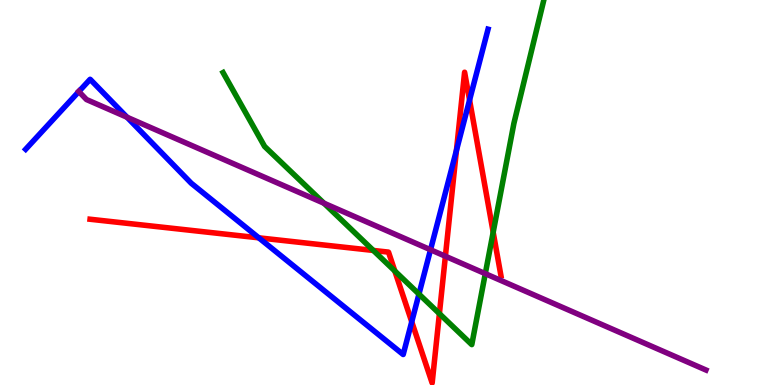[{'lines': ['blue', 'red'], 'intersections': [{'x': 3.34, 'y': 3.82}, {'x': 5.31, 'y': 1.64}, {'x': 5.89, 'y': 6.09}, {'x': 6.06, 'y': 7.4}]}, {'lines': ['green', 'red'], 'intersections': [{'x': 4.82, 'y': 3.49}, {'x': 5.09, 'y': 2.96}, {'x': 5.67, 'y': 1.85}, {'x': 6.36, 'y': 3.97}]}, {'lines': ['purple', 'red'], 'intersections': [{'x': 5.75, 'y': 3.34}]}, {'lines': ['blue', 'green'], 'intersections': [{'x': 5.41, 'y': 2.36}]}, {'lines': ['blue', 'purple'], 'intersections': [{'x': 1.02, 'y': 7.62}, {'x': 1.64, 'y': 6.95}, {'x': 5.56, 'y': 3.51}]}, {'lines': ['green', 'purple'], 'intersections': [{'x': 4.18, 'y': 4.72}, {'x': 6.26, 'y': 2.89}]}]